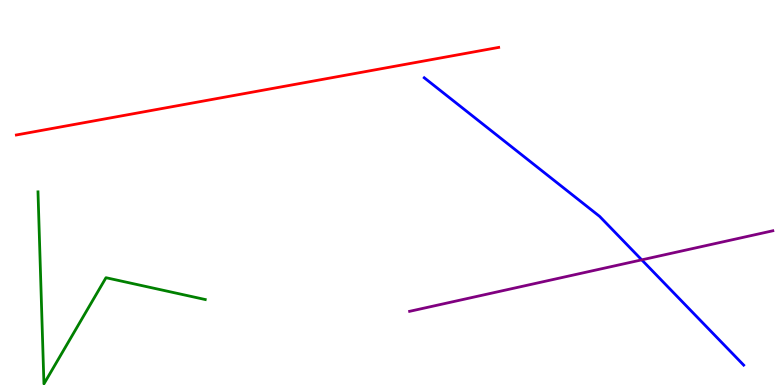[{'lines': ['blue', 'red'], 'intersections': []}, {'lines': ['green', 'red'], 'intersections': []}, {'lines': ['purple', 'red'], 'intersections': []}, {'lines': ['blue', 'green'], 'intersections': []}, {'lines': ['blue', 'purple'], 'intersections': [{'x': 8.28, 'y': 3.25}]}, {'lines': ['green', 'purple'], 'intersections': []}]